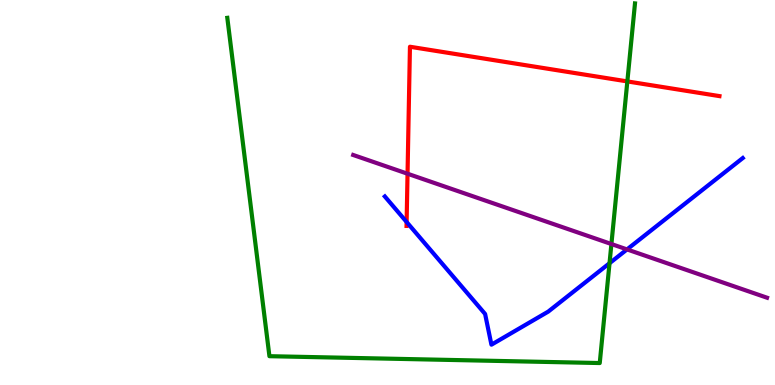[{'lines': ['blue', 'red'], 'intersections': [{'x': 5.25, 'y': 4.23}]}, {'lines': ['green', 'red'], 'intersections': [{'x': 8.09, 'y': 7.89}]}, {'lines': ['purple', 'red'], 'intersections': [{'x': 5.26, 'y': 5.49}]}, {'lines': ['blue', 'green'], 'intersections': [{'x': 7.86, 'y': 3.16}]}, {'lines': ['blue', 'purple'], 'intersections': [{'x': 8.09, 'y': 3.52}]}, {'lines': ['green', 'purple'], 'intersections': [{'x': 7.89, 'y': 3.66}]}]